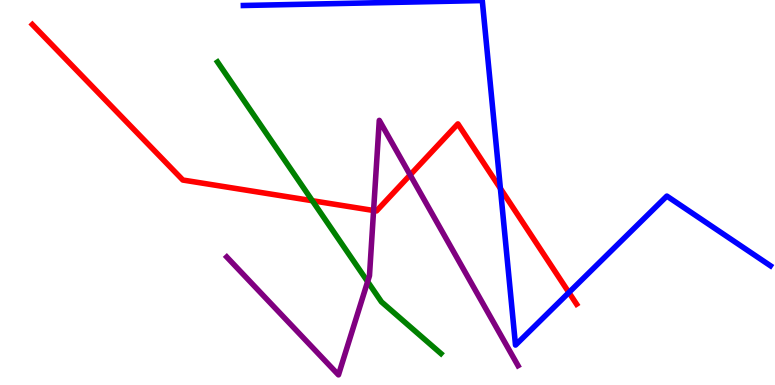[{'lines': ['blue', 'red'], 'intersections': [{'x': 6.46, 'y': 5.11}, {'x': 7.34, 'y': 2.4}]}, {'lines': ['green', 'red'], 'intersections': [{'x': 4.03, 'y': 4.79}]}, {'lines': ['purple', 'red'], 'intersections': [{'x': 4.82, 'y': 4.53}, {'x': 5.29, 'y': 5.46}]}, {'lines': ['blue', 'green'], 'intersections': []}, {'lines': ['blue', 'purple'], 'intersections': []}, {'lines': ['green', 'purple'], 'intersections': [{'x': 4.74, 'y': 2.69}]}]